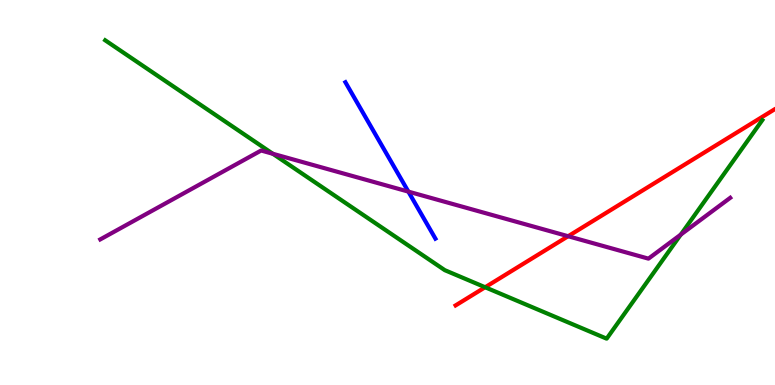[{'lines': ['blue', 'red'], 'intersections': []}, {'lines': ['green', 'red'], 'intersections': [{'x': 6.26, 'y': 2.54}]}, {'lines': ['purple', 'red'], 'intersections': [{'x': 7.33, 'y': 3.86}]}, {'lines': ['blue', 'green'], 'intersections': []}, {'lines': ['blue', 'purple'], 'intersections': [{'x': 5.27, 'y': 5.02}]}, {'lines': ['green', 'purple'], 'intersections': [{'x': 3.52, 'y': 6.01}, {'x': 8.78, 'y': 3.91}]}]